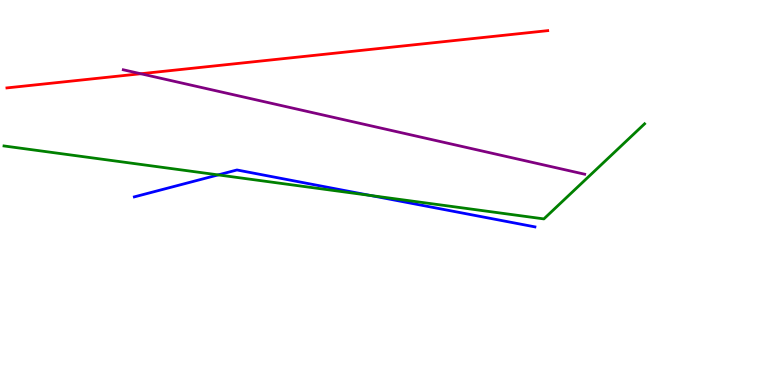[{'lines': ['blue', 'red'], 'intersections': []}, {'lines': ['green', 'red'], 'intersections': []}, {'lines': ['purple', 'red'], 'intersections': [{'x': 1.82, 'y': 8.08}]}, {'lines': ['blue', 'green'], 'intersections': [{'x': 2.82, 'y': 5.46}, {'x': 4.78, 'y': 4.92}]}, {'lines': ['blue', 'purple'], 'intersections': []}, {'lines': ['green', 'purple'], 'intersections': []}]